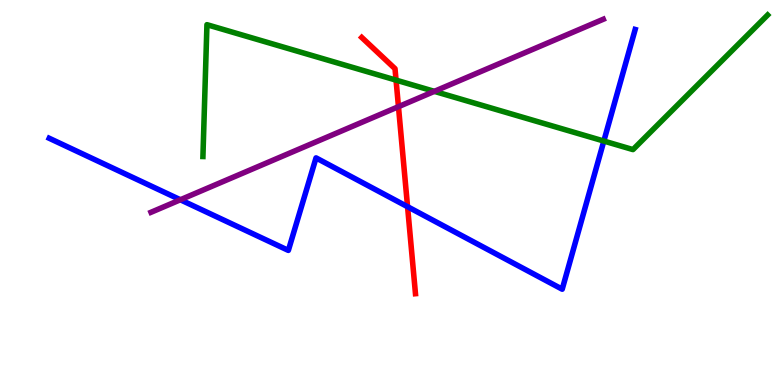[{'lines': ['blue', 'red'], 'intersections': [{'x': 5.26, 'y': 4.63}]}, {'lines': ['green', 'red'], 'intersections': [{'x': 5.11, 'y': 7.92}]}, {'lines': ['purple', 'red'], 'intersections': [{'x': 5.14, 'y': 7.23}]}, {'lines': ['blue', 'green'], 'intersections': [{'x': 7.79, 'y': 6.34}]}, {'lines': ['blue', 'purple'], 'intersections': [{'x': 2.33, 'y': 4.81}]}, {'lines': ['green', 'purple'], 'intersections': [{'x': 5.6, 'y': 7.63}]}]